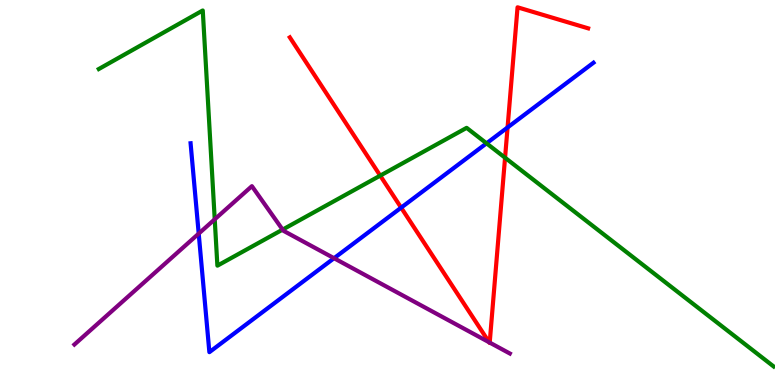[{'lines': ['blue', 'red'], 'intersections': [{'x': 5.18, 'y': 4.61}, {'x': 6.55, 'y': 6.69}]}, {'lines': ['green', 'red'], 'intersections': [{'x': 4.91, 'y': 5.44}, {'x': 6.52, 'y': 5.9}]}, {'lines': ['purple', 'red'], 'intersections': [{'x': 6.31, 'y': 1.11}, {'x': 6.32, 'y': 1.1}]}, {'lines': ['blue', 'green'], 'intersections': [{'x': 6.28, 'y': 6.28}]}, {'lines': ['blue', 'purple'], 'intersections': [{'x': 2.56, 'y': 3.93}, {'x': 4.31, 'y': 3.29}]}, {'lines': ['green', 'purple'], 'intersections': [{'x': 2.77, 'y': 4.3}, {'x': 3.65, 'y': 4.04}]}]